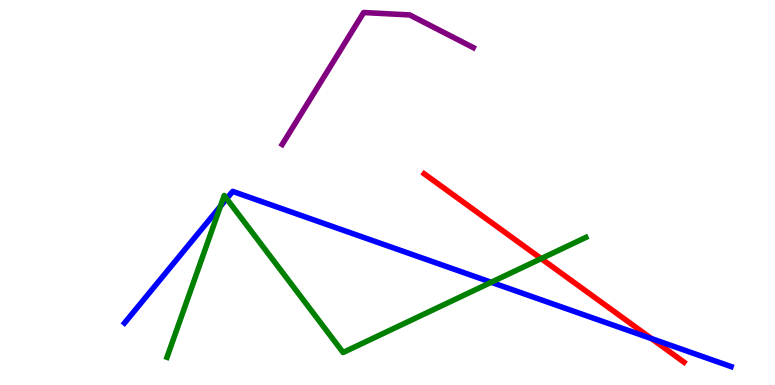[{'lines': ['blue', 'red'], 'intersections': [{'x': 8.41, 'y': 1.21}]}, {'lines': ['green', 'red'], 'intersections': [{'x': 6.98, 'y': 3.28}]}, {'lines': ['purple', 'red'], 'intersections': []}, {'lines': ['blue', 'green'], 'intersections': [{'x': 2.84, 'y': 4.64}, {'x': 2.92, 'y': 4.84}, {'x': 6.34, 'y': 2.67}]}, {'lines': ['blue', 'purple'], 'intersections': []}, {'lines': ['green', 'purple'], 'intersections': []}]